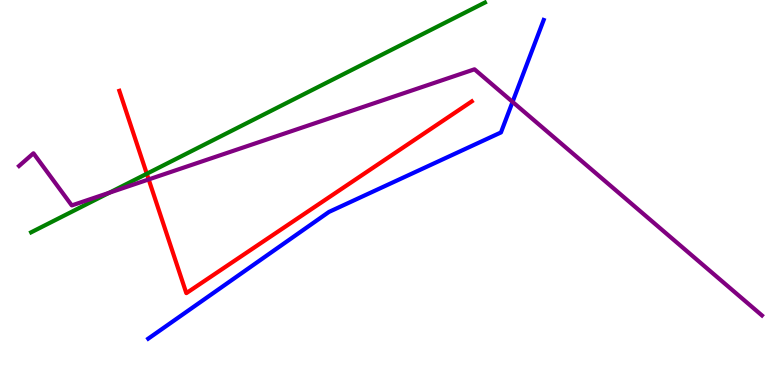[{'lines': ['blue', 'red'], 'intersections': []}, {'lines': ['green', 'red'], 'intersections': [{'x': 1.89, 'y': 5.49}]}, {'lines': ['purple', 'red'], 'intersections': [{'x': 1.92, 'y': 5.34}]}, {'lines': ['blue', 'green'], 'intersections': []}, {'lines': ['blue', 'purple'], 'intersections': [{'x': 6.61, 'y': 7.35}]}, {'lines': ['green', 'purple'], 'intersections': [{'x': 1.41, 'y': 4.99}]}]